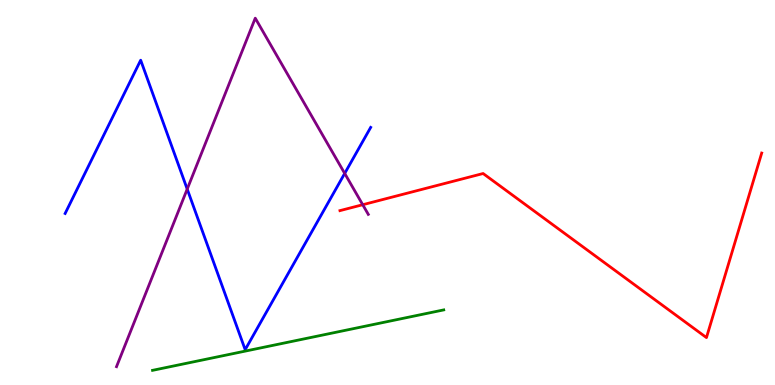[{'lines': ['blue', 'red'], 'intersections': []}, {'lines': ['green', 'red'], 'intersections': []}, {'lines': ['purple', 'red'], 'intersections': [{'x': 4.68, 'y': 4.68}]}, {'lines': ['blue', 'green'], 'intersections': []}, {'lines': ['blue', 'purple'], 'intersections': [{'x': 2.42, 'y': 5.09}, {'x': 4.45, 'y': 5.5}]}, {'lines': ['green', 'purple'], 'intersections': []}]